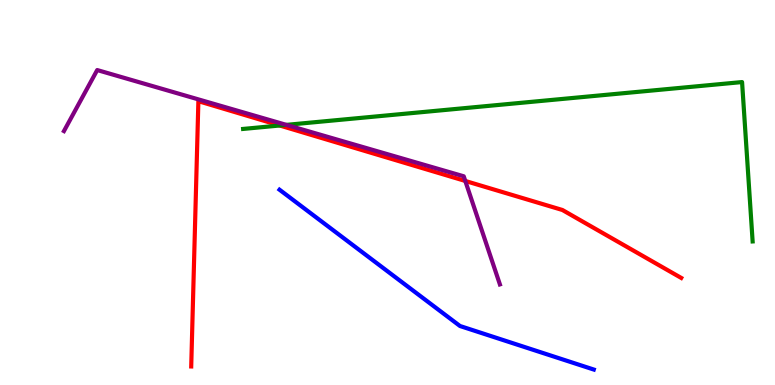[{'lines': ['blue', 'red'], 'intersections': []}, {'lines': ['green', 'red'], 'intersections': [{'x': 3.61, 'y': 6.74}]}, {'lines': ['purple', 'red'], 'intersections': [{'x': 6.0, 'y': 5.3}]}, {'lines': ['blue', 'green'], 'intersections': []}, {'lines': ['blue', 'purple'], 'intersections': []}, {'lines': ['green', 'purple'], 'intersections': [{'x': 3.69, 'y': 6.76}]}]